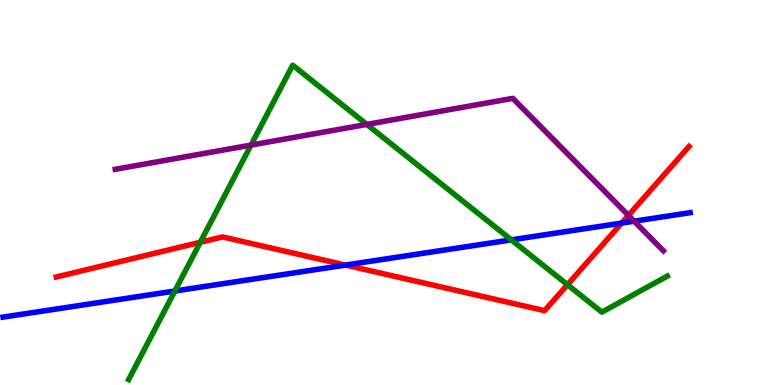[{'lines': ['blue', 'red'], 'intersections': [{'x': 4.46, 'y': 3.12}, {'x': 8.02, 'y': 4.21}]}, {'lines': ['green', 'red'], 'intersections': [{'x': 2.58, 'y': 3.71}, {'x': 7.32, 'y': 2.61}]}, {'lines': ['purple', 'red'], 'intersections': [{'x': 8.11, 'y': 4.41}]}, {'lines': ['blue', 'green'], 'intersections': [{'x': 2.26, 'y': 2.44}, {'x': 6.6, 'y': 3.77}]}, {'lines': ['blue', 'purple'], 'intersections': [{'x': 8.18, 'y': 4.25}]}, {'lines': ['green', 'purple'], 'intersections': [{'x': 3.24, 'y': 6.23}, {'x': 4.73, 'y': 6.77}]}]